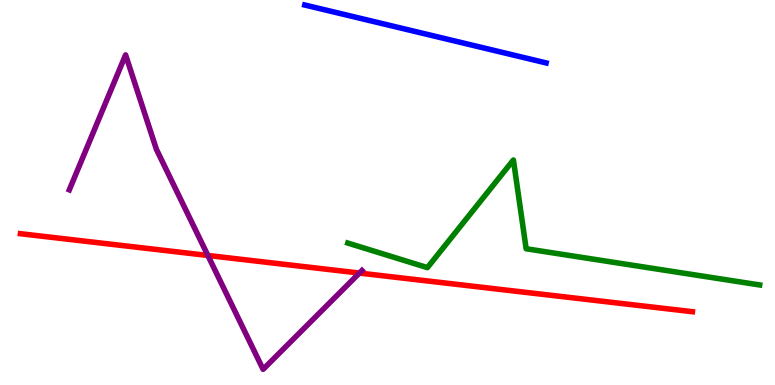[{'lines': ['blue', 'red'], 'intersections': []}, {'lines': ['green', 'red'], 'intersections': []}, {'lines': ['purple', 'red'], 'intersections': [{'x': 2.68, 'y': 3.36}, {'x': 4.64, 'y': 2.91}]}, {'lines': ['blue', 'green'], 'intersections': []}, {'lines': ['blue', 'purple'], 'intersections': []}, {'lines': ['green', 'purple'], 'intersections': []}]